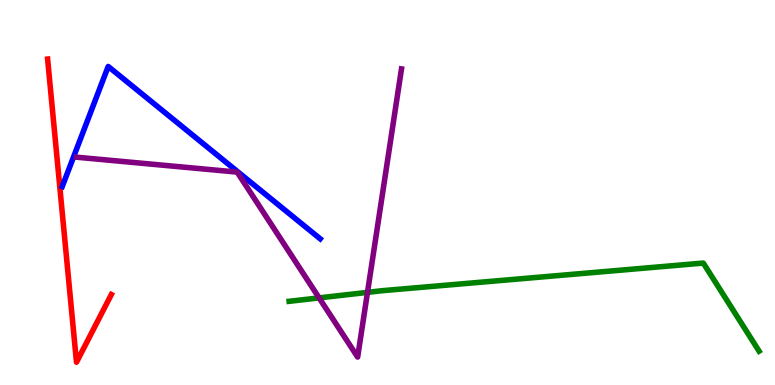[{'lines': ['blue', 'red'], 'intersections': []}, {'lines': ['green', 'red'], 'intersections': []}, {'lines': ['purple', 'red'], 'intersections': []}, {'lines': ['blue', 'green'], 'intersections': []}, {'lines': ['blue', 'purple'], 'intersections': []}, {'lines': ['green', 'purple'], 'intersections': [{'x': 4.12, 'y': 2.26}, {'x': 4.74, 'y': 2.41}]}]